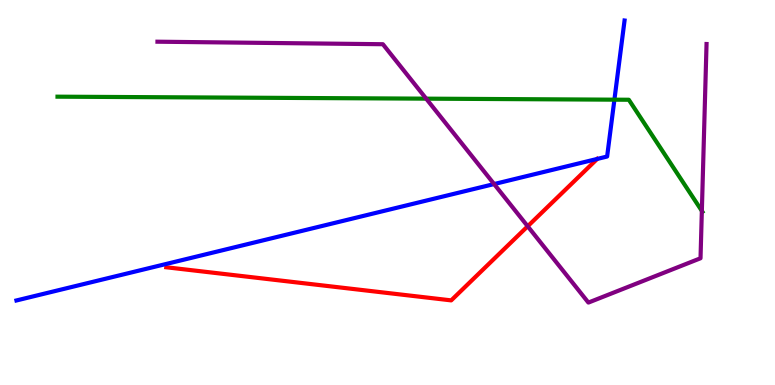[{'lines': ['blue', 'red'], 'intersections': [{'x': 7.71, 'y': 5.87}]}, {'lines': ['green', 'red'], 'intersections': []}, {'lines': ['purple', 'red'], 'intersections': [{'x': 6.81, 'y': 4.12}]}, {'lines': ['blue', 'green'], 'intersections': [{'x': 7.93, 'y': 7.41}]}, {'lines': ['blue', 'purple'], 'intersections': [{'x': 6.38, 'y': 5.22}]}, {'lines': ['green', 'purple'], 'intersections': [{'x': 5.5, 'y': 7.44}, {'x': 9.06, 'y': 4.52}]}]